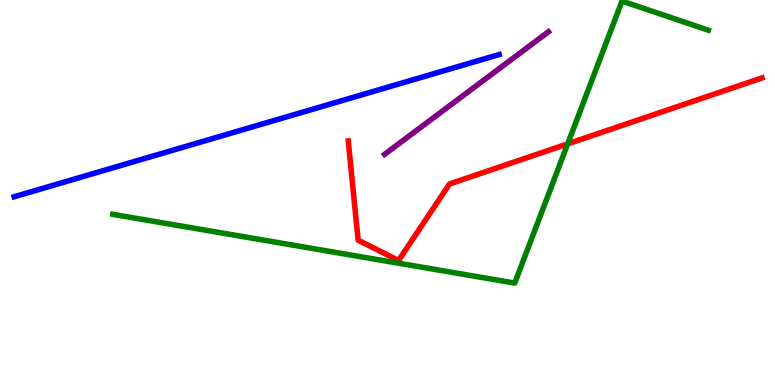[{'lines': ['blue', 'red'], 'intersections': []}, {'lines': ['green', 'red'], 'intersections': [{'x': 7.33, 'y': 6.26}]}, {'lines': ['purple', 'red'], 'intersections': []}, {'lines': ['blue', 'green'], 'intersections': []}, {'lines': ['blue', 'purple'], 'intersections': []}, {'lines': ['green', 'purple'], 'intersections': []}]